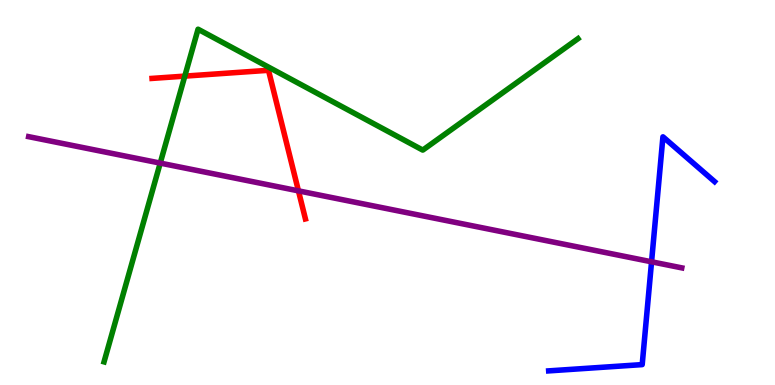[{'lines': ['blue', 'red'], 'intersections': []}, {'lines': ['green', 'red'], 'intersections': [{'x': 2.38, 'y': 8.02}]}, {'lines': ['purple', 'red'], 'intersections': [{'x': 3.85, 'y': 5.04}]}, {'lines': ['blue', 'green'], 'intersections': []}, {'lines': ['blue', 'purple'], 'intersections': [{'x': 8.41, 'y': 3.2}]}, {'lines': ['green', 'purple'], 'intersections': [{'x': 2.07, 'y': 5.76}]}]